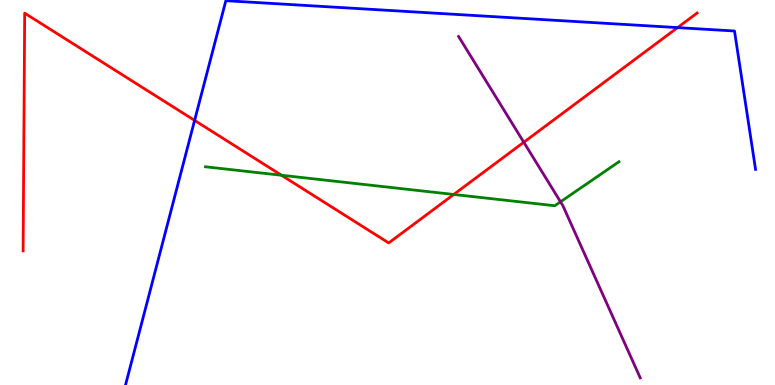[{'lines': ['blue', 'red'], 'intersections': [{'x': 2.51, 'y': 6.87}, {'x': 8.74, 'y': 9.28}]}, {'lines': ['green', 'red'], 'intersections': [{'x': 3.63, 'y': 5.45}, {'x': 5.85, 'y': 4.95}]}, {'lines': ['purple', 'red'], 'intersections': [{'x': 6.76, 'y': 6.31}]}, {'lines': ['blue', 'green'], 'intersections': []}, {'lines': ['blue', 'purple'], 'intersections': []}, {'lines': ['green', 'purple'], 'intersections': [{'x': 7.23, 'y': 4.76}]}]